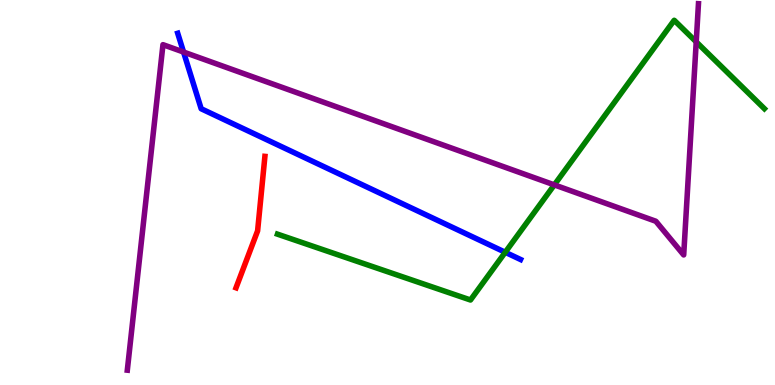[{'lines': ['blue', 'red'], 'intersections': []}, {'lines': ['green', 'red'], 'intersections': []}, {'lines': ['purple', 'red'], 'intersections': []}, {'lines': ['blue', 'green'], 'intersections': [{'x': 6.52, 'y': 3.45}]}, {'lines': ['blue', 'purple'], 'intersections': [{'x': 2.37, 'y': 8.65}]}, {'lines': ['green', 'purple'], 'intersections': [{'x': 7.15, 'y': 5.2}, {'x': 8.98, 'y': 8.91}]}]